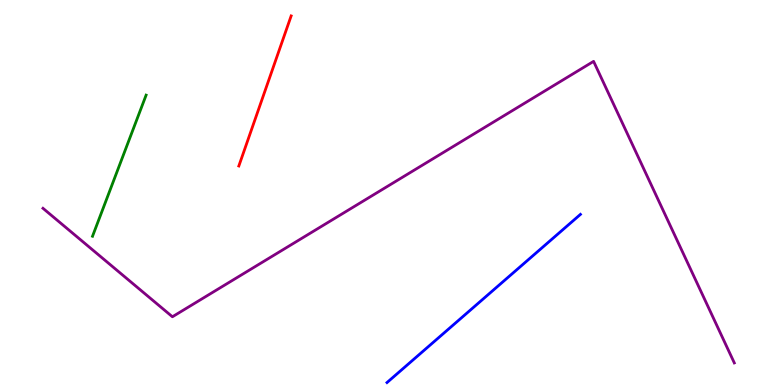[{'lines': ['blue', 'red'], 'intersections': []}, {'lines': ['green', 'red'], 'intersections': []}, {'lines': ['purple', 'red'], 'intersections': []}, {'lines': ['blue', 'green'], 'intersections': []}, {'lines': ['blue', 'purple'], 'intersections': []}, {'lines': ['green', 'purple'], 'intersections': []}]